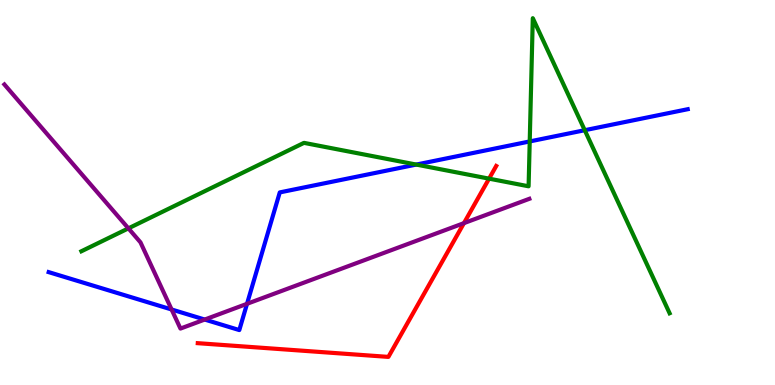[{'lines': ['blue', 'red'], 'intersections': []}, {'lines': ['green', 'red'], 'intersections': [{'x': 6.31, 'y': 5.36}]}, {'lines': ['purple', 'red'], 'intersections': [{'x': 5.99, 'y': 4.2}]}, {'lines': ['blue', 'green'], 'intersections': [{'x': 5.37, 'y': 5.73}, {'x': 6.84, 'y': 6.33}, {'x': 7.55, 'y': 6.62}]}, {'lines': ['blue', 'purple'], 'intersections': [{'x': 2.21, 'y': 1.96}, {'x': 2.64, 'y': 1.7}, {'x': 3.19, 'y': 2.11}]}, {'lines': ['green', 'purple'], 'intersections': [{'x': 1.66, 'y': 4.07}]}]